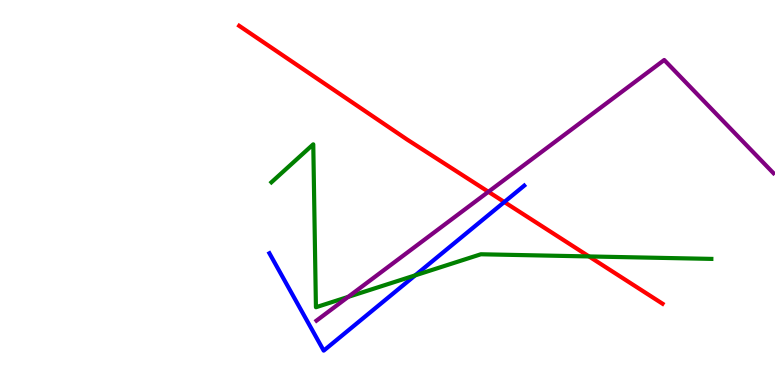[{'lines': ['blue', 'red'], 'intersections': [{'x': 6.51, 'y': 4.75}]}, {'lines': ['green', 'red'], 'intersections': [{'x': 7.6, 'y': 3.34}]}, {'lines': ['purple', 'red'], 'intersections': [{'x': 6.3, 'y': 5.02}]}, {'lines': ['blue', 'green'], 'intersections': [{'x': 5.36, 'y': 2.85}]}, {'lines': ['blue', 'purple'], 'intersections': []}, {'lines': ['green', 'purple'], 'intersections': [{'x': 4.49, 'y': 2.29}]}]